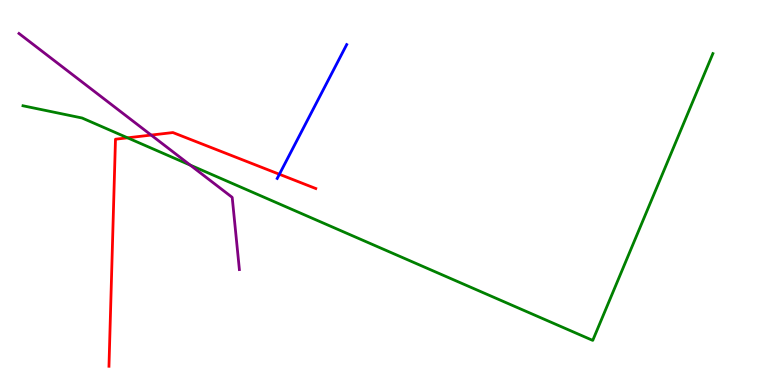[{'lines': ['blue', 'red'], 'intersections': [{'x': 3.61, 'y': 5.47}]}, {'lines': ['green', 'red'], 'intersections': [{'x': 1.65, 'y': 6.42}]}, {'lines': ['purple', 'red'], 'intersections': [{'x': 1.95, 'y': 6.49}]}, {'lines': ['blue', 'green'], 'intersections': []}, {'lines': ['blue', 'purple'], 'intersections': []}, {'lines': ['green', 'purple'], 'intersections': [{'x': 2.45, 'y': 5.71}]}]